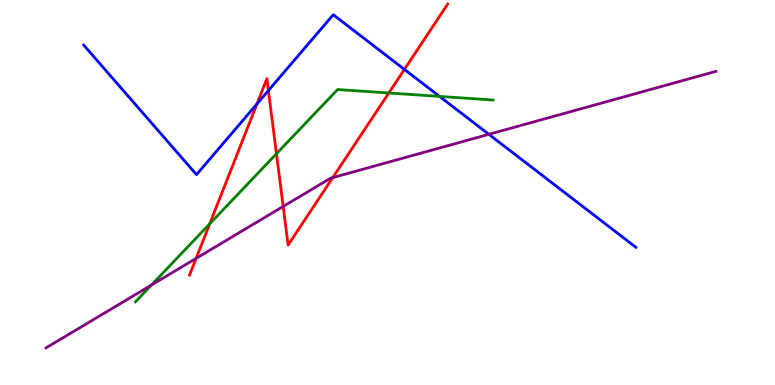[{'lines': ['blue', 'red'], 'intersections': [{'x': 3.32, 'y': 7.3}, {'x': 3.46, 'y': 7.65}, {'x': 5.22, 'y': 8.2}]}, {'lines': ['green', 'red'], 'intersections': [{'x': 2.71, 'y': 4.19}, {'x': 3.57, 'y': 6.01}, {'x': 5.02, 'y': 7.58}]}, {'lines': ['purple', 'red'], 'intersections': [{'x': 2.53, 'y': 3.29}, {'x': 3.65, 'y': 4.64}, {'x': 4.29, 'y': 5.39}]}, {'lines': ['blue', 'green'], 'intersections': [{'x': 5.67, 'y': 7.5}]}, {'lines': ['blue', 'purple'], 'intersections': [{'x': 6.31, 'y': 6.51}]}, {'lines': ['green', 'purple'], 'intersections': [{'x': 1.95, 'y': 2.6}]}]